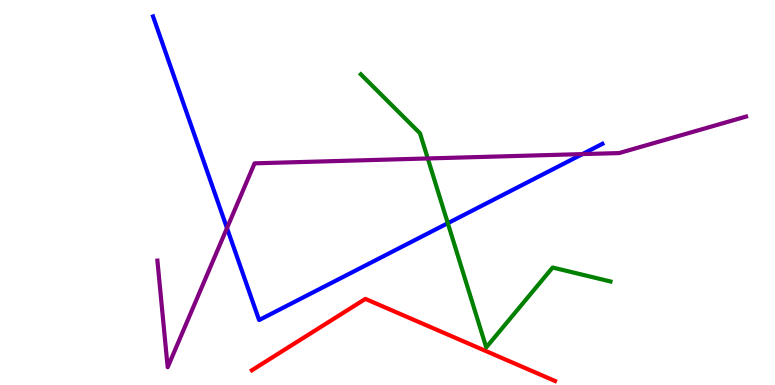[{'lines': ['blue', 'red'], 'intersections': []}, {'lines': ['green', 'red'], 'intersections': []}, {'lines': ['purple', 'red'], 'intersections': []}, {'lines': ['blue', 'green'], 'intersections': [{'x': 5.78, 'y': 4.2}]}, {'lines': ['blue', 'purple'], 'intersections': [{'x': 2.93, 'y': 4.08}, {'x': 7.52, 'y': 6.0}]}, {'lines': ['green', 'purple'], 'intersections': [{'x': 5.52, 'y': 5.88}]}]